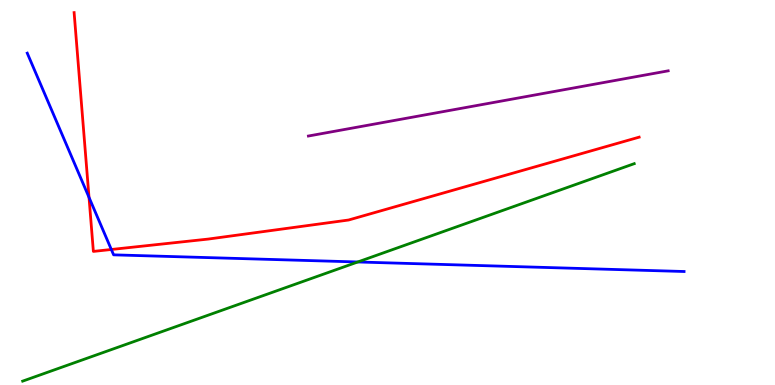[{'lines': ['blue', 'red'], 'intersections': [{'x': 1.15, 'y': 4.87}, {'x': 1.44, 'y': 3.52}]}, {'lines': ['green', 'red'], 'intersections': []}, {'lines': ['purple', 'red'], 'intersections': []}, {'lines': ['blue', 'green'], 'intersections': [{'x': 4.62, 'y': 3.2}]}, {'lines': ['blue', 'purple'], 'intersections': []}, {'lines': ['green', 'purple'], 'intersections': []}]